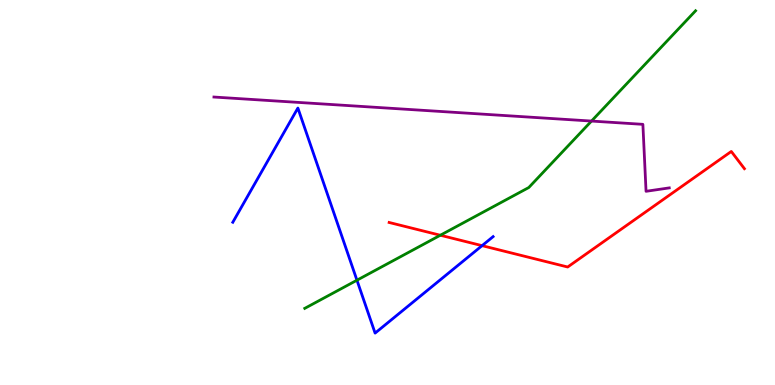[{'lines': ['blue', 'red'], 'intersections': [{'x': 6.22, 'y': 3.62}]}, {'lines': ['green', 'red'], 'intersections': [{'x': 5.68, 'y': 3.89}]}, {'lines': ['purple', 'red'], 'intersections': []}, {'lines': ['blue', 'green'], 'intersections': [{'x': 4.61, 'y': 2.72}]}, {'lines': ['blue', 'purple'], 'intersections': []}, {'lines': ['green', 'purple'], 'intersections': [{'x': 7.63, 'y': 6.86}]}]